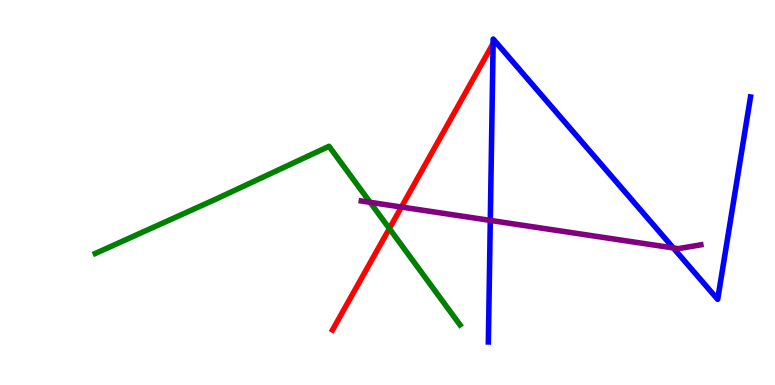[{'lines': ['blue', 'red'], 'intersections': [{'x': 6.36, 'y': 8.87}]}, {'lines': ['green', 'red'], 'intersections': [{'x': 5.02, 'y': 4.06}]}, {'lines': ['purple', 'red'], 'intersections': [{'x': 5.18, 'y': 4.62}]}, {'lines': ['blue', 'green'], 'intersections': []}, {'lines': ['blue', 'purple'], 'intersections': [{'x': 6.33, 'y': 4.28}, {'x': 8.69, 'y': 3.56}]}, {'lines': ['green', 'purple'], 'intersections': [{'x': 4.78, 'y': 4.75}]}]